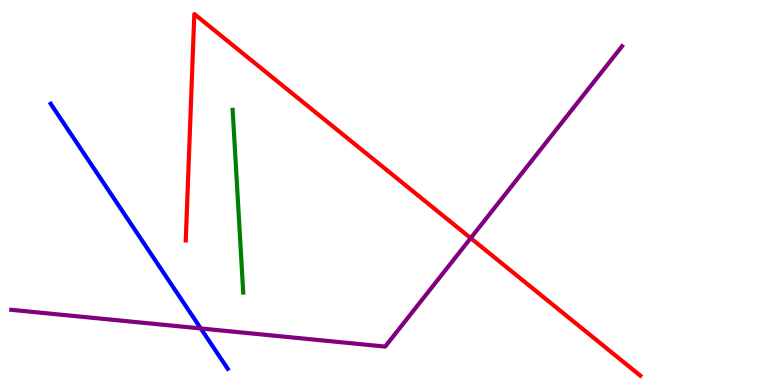[{'lines': ['blue', 'red'], 'intersections': []}, {'lines': ['green', 'red'], 'intersections': []}, {'lines': ['purple', 'red'], 'intersections': [{'x': 6.07, 'y': 3.82}]}, {'lines': ['blue', 'green'], 'intersections': []}, {'lines': ['blue', 'purple'], 'intersections': [{'x': 2.59, 'y': 1.47}]}, {'lines': ['green', 'purple'], 'intersections': []}]